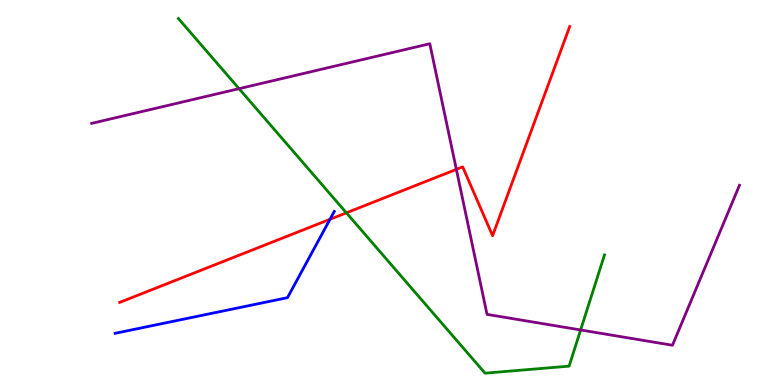[{'lines': ['blue', 'red'], 'intersections': [{'x': 4.26, 'y': 4.3}]}, {'lines': ['green', 'red'], 'intersections': [{'x': 4.47, 'y': 4.47}]}, {'lines': ['purple', 'red'], 'intersections': [{'x': 5.89, 'y': 5.6}]}, {'lines': ['blue', 'green'], 'intersections': []}, {'lines': ['blue', 'purple'], 'intersections': []}, {'lines': ['green', 'purple'], 'intersections': [{'x': 3.08, 'y': 7.7}, {'x': 7.49, 'y': 1.43}]}]